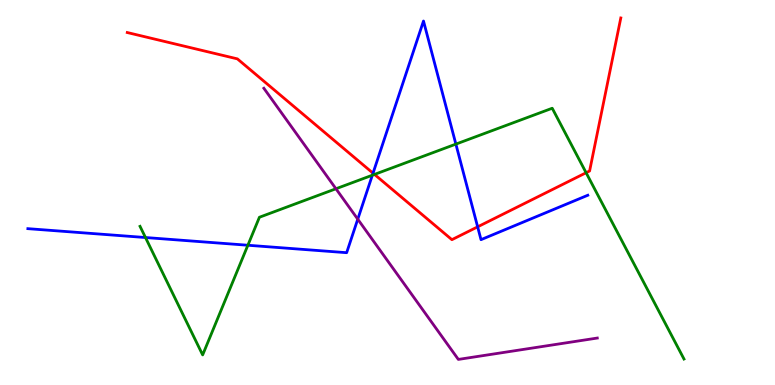[{'lines': ['blue', 'red'], 'intersections': [{'x': 4.81, 'y': 5.5}, {'x': 6.16, 'y': 4.11}]}, {'lines': ['green', 'red'], 'intersections': [{'x': 4.83, 'y': 5.47}, {'x': 7.56, 'y': 5.51}]}, {'lines': ['purple', 'red'], 'intersections': []}, {'lines': ['blue', 'green'], 'intersections': [{'x': 1.88, 'y': 3.83}, {'x': 3.2, 'y': 3.63}, {'x': 4.8, 'y': 5.45}, {'x': 5.88, 'y': 6.26}]}, {'lines': ['blue', 'purple'], 'intersections': [{'x': 4.62, 'y': 4.31}]}, {'lines': ['green', 'purple'], 'intersections': [{'x': 4.33, 'y': 5.1}]}]